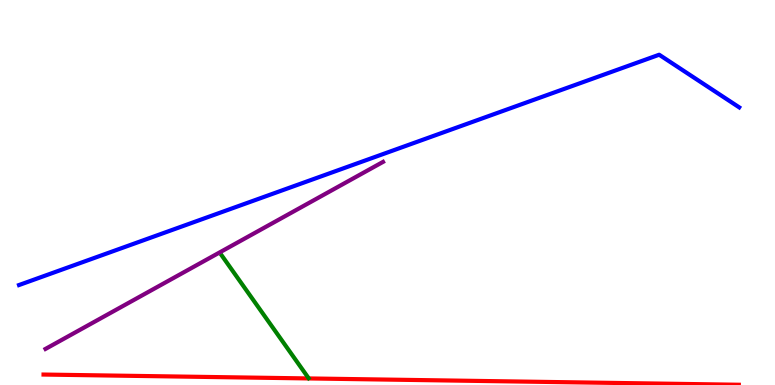[{'lines': ['blue', 'red'], 'intersections': []}, {'lines': ['green', 'red'], 'intersections': []}, {'lines': ['purple', 'red'], 'intersections': []}, {'lines': ['blue', 'green'], 'intersections': []}, {'lines': ['blue', 'purple'], 'intersections': []}, {'lines': ['green', 'purple'], 'intersections': []}]